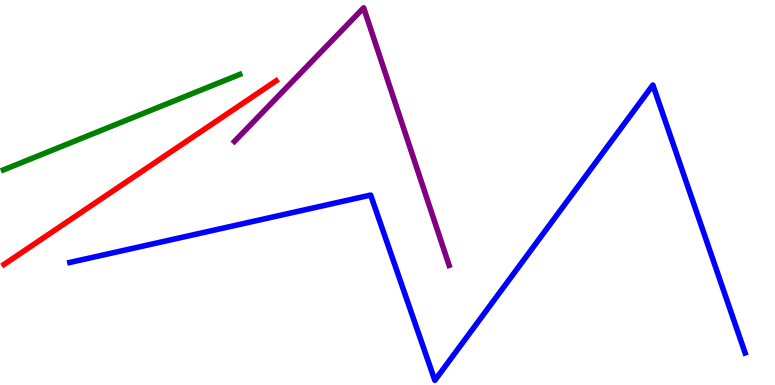[{'lines': ['blue', 'red'], 'intersections': []}, {'lines': ['green', 'red'], 'intersections': []}, {'lines': ['purple', 'red'], 'intersections': []}, {'lines': ['blue', 'green'], 'intersections': []}, {'lines': ['blue', 'purple'], 'intersections': []}, {'lines': ['green', 'purple'], 'intersections': []}]